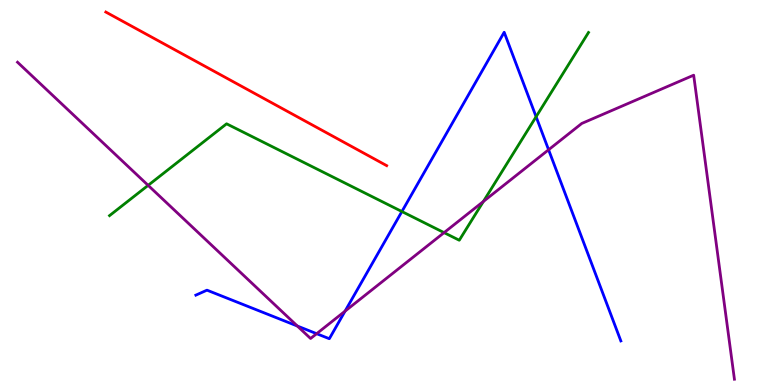[{'lines': ['blue', 'red'], 'intersections': []}, {'lines': ['green', 'red'], 'intersections': []}, {'lines': ['purple', 'red'], 'intersections': []}, {'lines': ['blue', 'green'], 'intersections': [{'x': 5.19, 'y': 4.51}, {'x': 6.92, 'y': 6.97}]}, {'lines': ['blue', 'purple'], 'intersections': [{'x': 3.84, 'y': 1.53}, {'x': 4.09, 'y': 1.33}, {'x': 4.45, 'y': 1.92}, {'x': 7.08, 'y': 6.11}]}, {'lines': ['green', 'purple'], 'intersections': [{'x': 1.91, 'y': 5.19}, {'x': 5.73, 'y': 3.96}, {'x': 6.24, 'y': 4.77}]}]